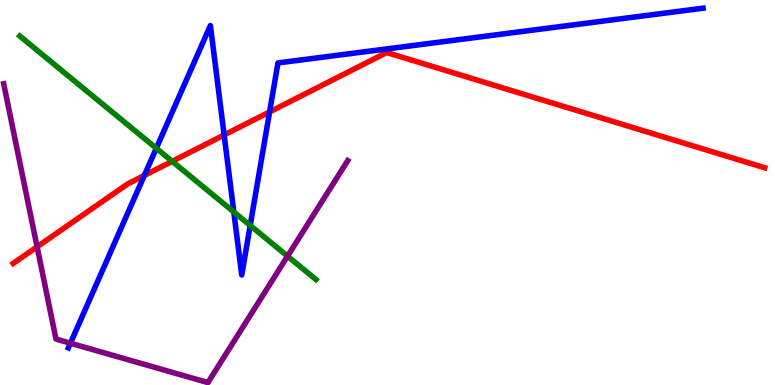[{'lines': ['blue', 'red'], 'intersections': [{'x': 1.86, 'y': 5.44}, {'x': 2.89, 'y': 6.49}, {'x': 3.48, 'y': 7.09}]}, {'lines': ['green', 'red'], 'intersections': [{'x': 2.22, 'y': 5.81}]}, {'lines': ['purple', 'red'], 'intersections': [{'x': 0.479, 'y': 3.59}]}, {'lines': ['blue', 'green'], 'intersections': [{'x': 2.02, 'y': 6.15}, {'x': 3.02, 'y': 4.49}, {'x': 3.23, 'y': 4.14}]}, {'lines': ['blue', 'purple'], 'intersections': [{'x': 0.909, 'y': 1.09}]}, {'lines': ['green', 'purple'], 'intersections': [{'x': 3.71, 'y': 3.35}]}]